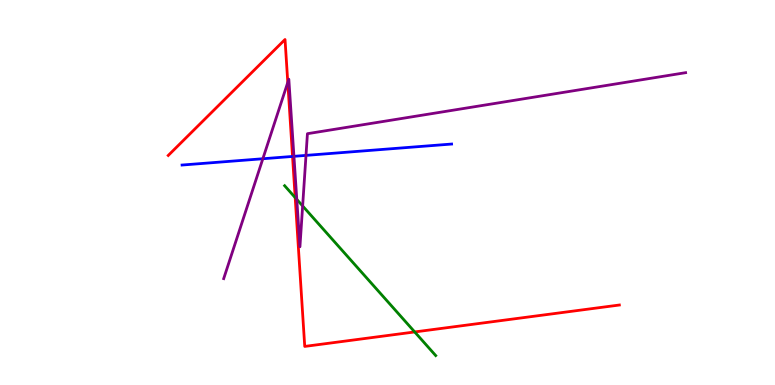[{'lines': ['blue', 'red'], 'intersections': [{'x': 3.77, 'y': 5.94}]}, {'lines': ['green', 'red'], 'intersections': [{'x': 3.81, 'y': 4.87}, {'x': 5.35, 'y': 1.38}]}, {'lines': ['purple', 'red'], 'intersections': [{'x': 3.71, 'y': 7.86}]}, {'lines': ['blue', 'green'], 'intersections': []}, {'lines': ['blue', 'purple'], 'intersections': [{'x': 3.39, 'y': 5.88}, {'x': 3.79, 'y': 5.94}, {'x': 3.95, 'y': 5.96}]}, {'lines': ['green', 'purple'], 'intersections': [{'x': 3.83, 'y': 4.82}, {'x': 3.91, 'y': 4.65}]}]